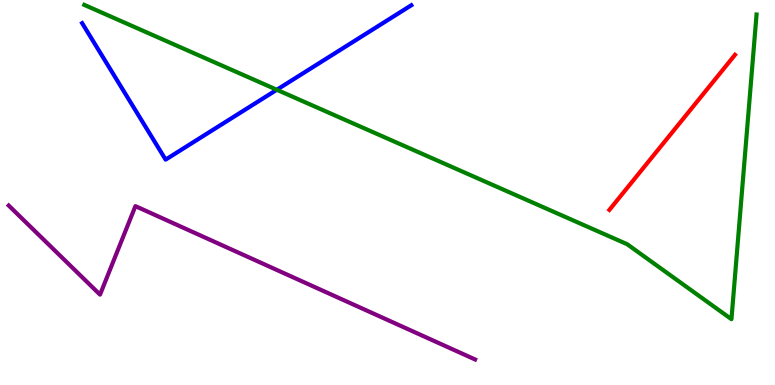[{'lines': ['blue', 'red'], 'intersections': []}, {'lines': ['green', 'red'], 'intersections': []}, {'lines': ['purple', 'red'], 'intersections': []}, {'lines': ['blue', 'green'], 'intersections': [{'x': 3.57, 'y': 7.67}]}, {'lines': ['blue', 'purple'], 'intersections': []}, {'lines': ['green', 'purple'], 'intersections': []}]